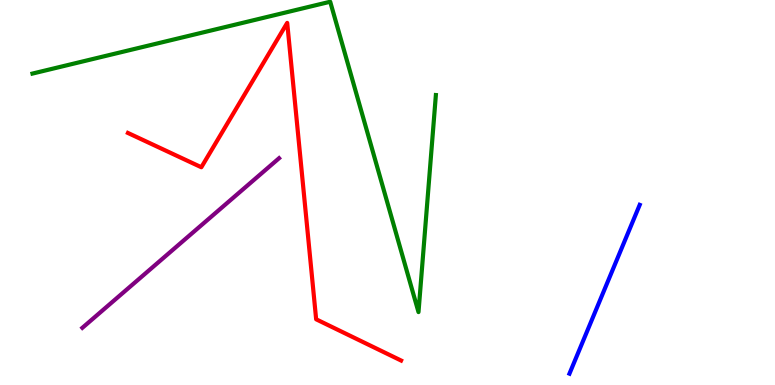[{'lines': ['blue', 'red'], 'intersections': []}, {'lines': ['green', 'red'], 'intersections': []}, {'lines': ['purple', 'red'], 'intersections': []}, {'lines': ['blue', 'green'], 'intersections': []}, {'lines': ['blue', 'purple'], 'intersections': []}, {'lines': ['green', 'purple'], 'intersections': []}]